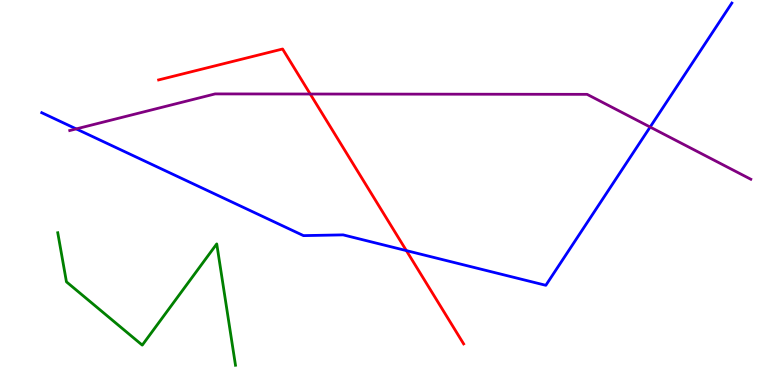[{'lines': ['blue', 'red'], 'intersections': [{'x': 5.24, 'y': 3.49}]}, {'lines': ['green', 'red'], 'intersections': []}, {'lines': ['purple', 'red'], 'intersections': [{'x': 4.0, 'y': 7.56}]}, {'lines': ['blue', 'green'], 'intersections': []}, {'lines': ['blue', 'purple'], 'intersections': [{'x': 0.984, 'y': 6.65}, {'x': 8.39, 'y': 6.7}]}, {'lines': ['green', 'purple'], 'intersections': []}]